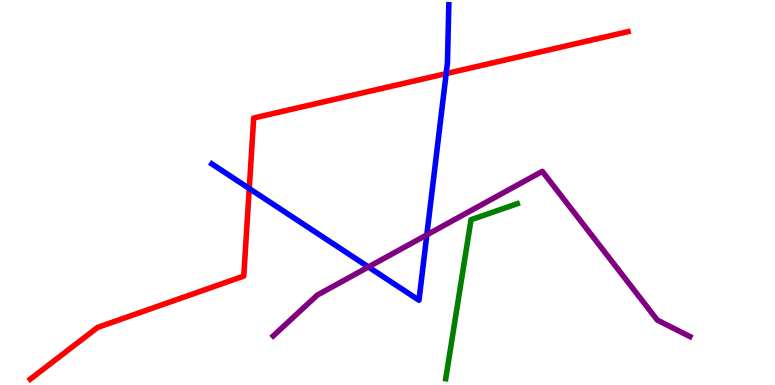[{'lines': ['blue', 'red'], 'intersections': [{'x': 3.22, 'y': 5.1}, {'x': 5.76, 'y': 8.09}]}, {'lines': ['green', 'red'], 'intersections': []}, {'lines': ['purple', 'red'], 'intersections': []}, {'lines': ['blue', 'green'], 'intersections': []}, {'lines': ['blue', 'purple'], 'intersections': [{'x': 4.75, 'y': 3.07}, {'x': 5.51, 'y': 3.9}]}, {'lines': ['green', 'purple'], 'intersections': []}]